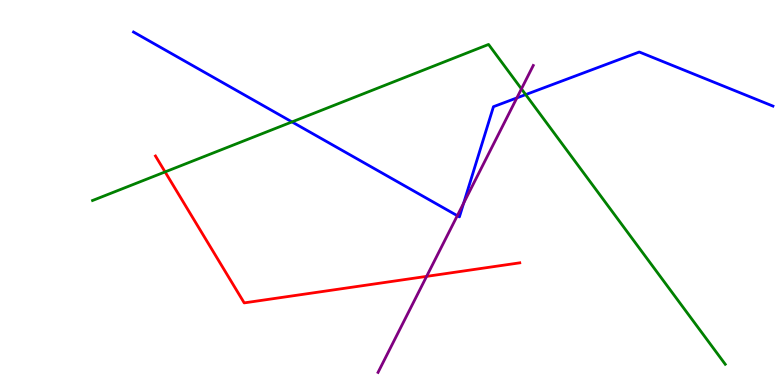[{'lines': ['blue', 'red'], 'intersections': []}, {'lines': ['green', 'red'], 'intersections': [{'x': 2.13, 'y': 5.53}]}, {'lines': ['purple', 'red'], 'intersections': [{'x': 5.5, 'y': 2.82}]}, {'lines': ['blue', 'green'], 'intersections': [{'x': 3.77, 'y': 6.83}, {'x': 6.78, 'y': 7.54}]}, {'lines': ['blue', 'purple'], 'intersections': [{'x': 5.9, 'y': 4.4}, {'x': 5.98, 'y': 4.72}, {'x': 6.67, 'y': 7.46}]}, {'lines': ['green', 'purple'], 'intersections': [{'x': 6.73, 'y': 7.69}]}]